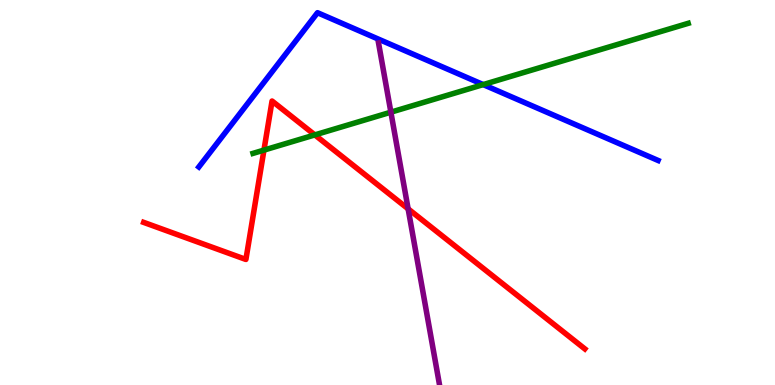[{'lines': ['blue', 'red'], 'intersections': []}, {'lines': ['green', 'red'], 'intersections': [{'x': 3.41, 'y': 6.1}, {'x': 4.06, 'y': 6.5}]}, {'lines': ['purple', 'red'], 'intersections': [{'x': 5.27, 'y': 4.58}]}, {'lines': ['blue', 'green'], 'intersections': [{'x': 6.23, 'y': 7.8}]}, {'lines': ['blue', 'purple'], 'intersections': []}, {'lines': ['green', 'purple'], 'intersections': [{'x': 5.04, 'y': 7.09}]}]